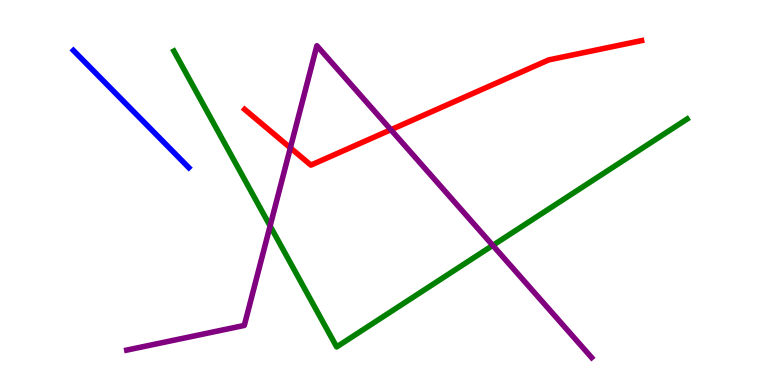[{'lines': ['blue', 'red'], 'intersections': []}, {'lines': ['green', 'red'], 'intersections': []}, {'lines': ['purple', 'red'], 'intersections': [{'x': 3.75, 'y': 6.16}, {'x': 5.04, 'y': 6.63}]}, {'lines': ['blue', 'green'], 'intersections': []}, {'lines': ['blue', 'purple'], 'intersections': []}, {'lines': ['green', 'purple'], 'intersections': [{'x': 3.49, 'y': 4.13}, {'x': 6.36, 'y': 3.63}]}]